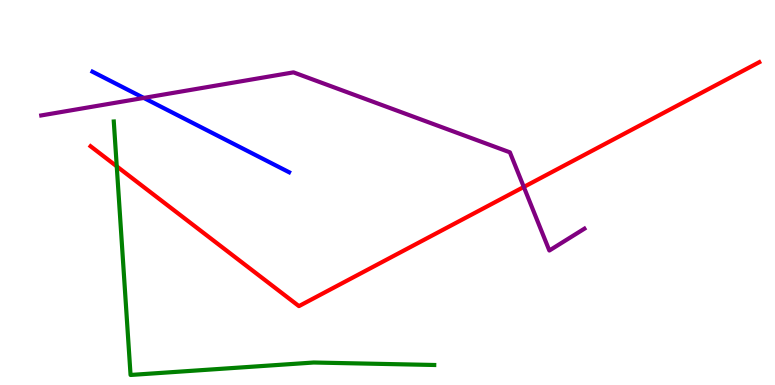[{'lines': ['blue', 'red'], 'intersections': []}, {'lines': ['green', 'red'], 'intersections': [{'x': 1.51, 'y': 5.68}]}, {'lines': ['purple', 'red'], 'intersections': [{'x': 6.76, 'y': 5.14}]}, {'lines': ['blue', 'green'], 'intersections': []}, {'lines': ['blue', 'purple'], 'intersections': [{'x': 1.86, 'y': 7.46}]}, {'lines': ['green', 'purple'], 'intersections': []}]